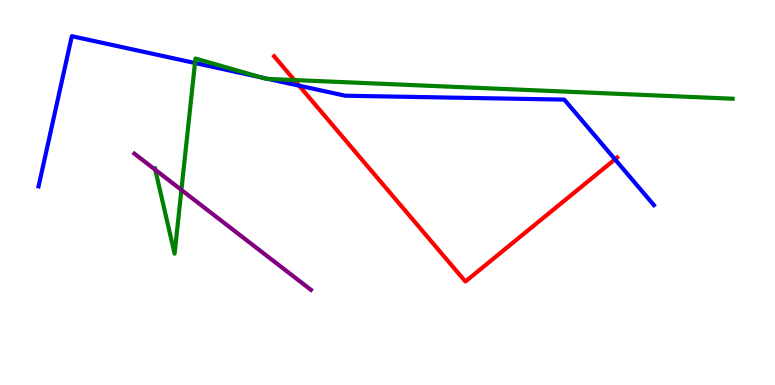[{'lines': ['blue', 'red'], 'intersections': [{'x': 3.86, 'y': 7.77}, {'x': 7.94, 'y': 5.86}]}, {'lines': ['green', 'red'], 'intersections': [{'x': 3.8, 'y': 7.92}]}, {'lines': ['purple', 'red'], 'intersections': []}, {'lines': ['blue', 'green'], 'intersections': [{'x': 2.52, 'y': 8.36}, {'x': 3.37, 'y': 7.99}, {'x': 3.46, 'y': 7.95}]}, {'lines': ['blue', 'purple'], 'intersections': []}, {'lines': ['green', 'purple'], 'intersections': [{'x': 2.0, 'y': 5.59}, {'x': 2.34, 'y': 5.07}]}]